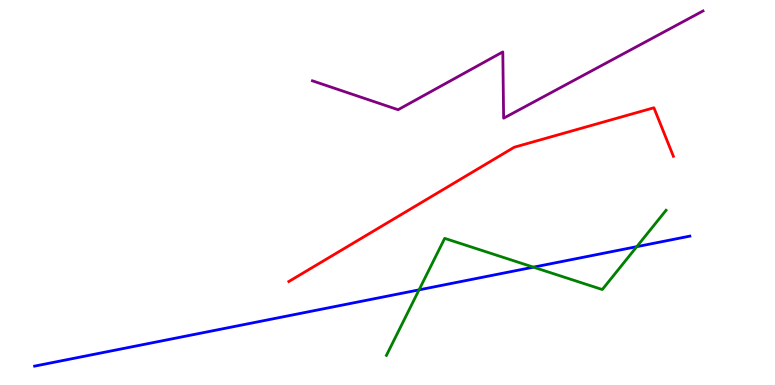[{'lines': ['blue', 'red'], 'intersections': []}, {'lines': ['green', 'red'], 'intersections': []}, {'lines': ['purple', 'red'], 'intersections': []}, {'lines': ['blue', 'green'], 'intersections': [{'x': 5.41, 'y': 2.47}, {'x': 6.88, 'y': 3.06}, {'x': 8.22, 'y': 3.59}]}, {'lines': ['blue', 'purple'], 'intersections': []}, {'lines': ['green', 'purple'], 'intersections': []}]